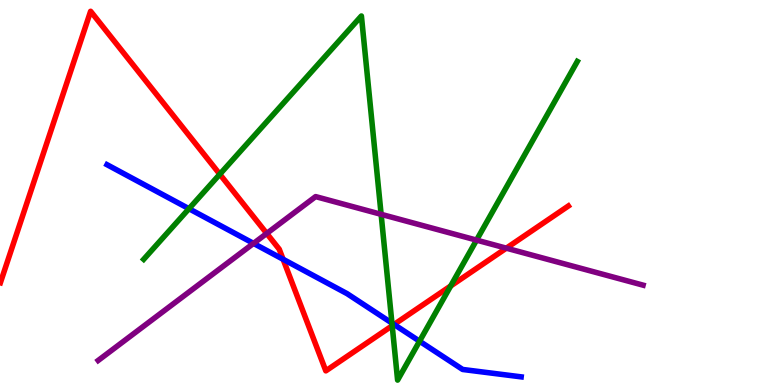[{'lines': ['blue', 'red'], 'intersections': [{'x': 3.65, 'y': 3.27}, {'x': 5.08, 'y': 1.57}]}, {'lines': ['green', 'red'], 'intersections': [{'x': 2.84, 'y': 5.47}, {'x': 5.06, 'y': 1.54}, {'x': 5.82, 'y': 2.57}]}, {'lines': ['purple', 'red'], 'intersections': [{'x': 3.44, 'y': 3.94}, {'x': 6.53, 'y': 3.55}]}, {'lines': ['blue', 'green'], 'intersections': [{'x': 2.44, 'y': 4.58}, {'x': 5.06, 'y': 1.61}, {'x': 5.41, 'y': 1.14}]}, {'lines': ['blue', 'purple'], 'intersections': [{'x': 3.27, 'y': 3.68}]}, {'lines': ['green', 'purple'], 'intersections': [{'x': 4.92, 'y': 4.43}, {'x': 6.15, 'y': 3.76}]}]